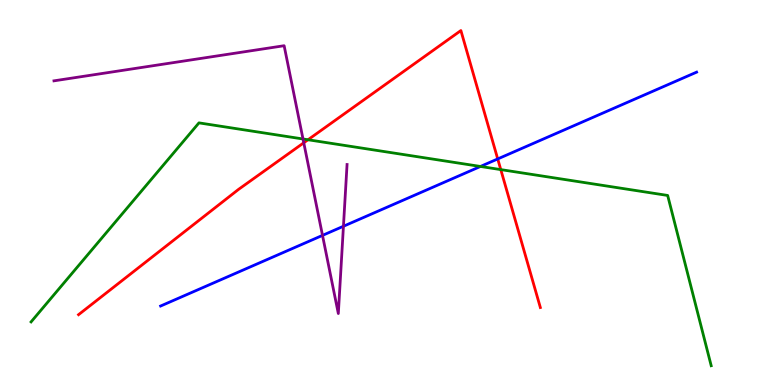[{'lines': ['blue', 'red'], 'intersections': [{'x': 6.42, 'y': 5.87}]}, {'lines': ['green', 'red'], 'intersections': [{'x': 3.97, 'y': 6.37}, {'x': 6.46, 'y': 5.59}]}, {'lines': ['purple', 'red'], 'intersections': [{'x': 3.92, 'y': 6.29}]}, {'lines': ['blue', 'green'], 'intersections': [{'x': 6.2, 'y': 5.68}]}, {'lines': ['blue', 'purple'], 'intersections': [{'x': 4.16, 'y': 3.89}, {'x': 4.43, 'y': 4.12}]}, {'lines': ['green', 'purple'], 'intersections': [{'x': 3.91, 'y': 6.39}]}]